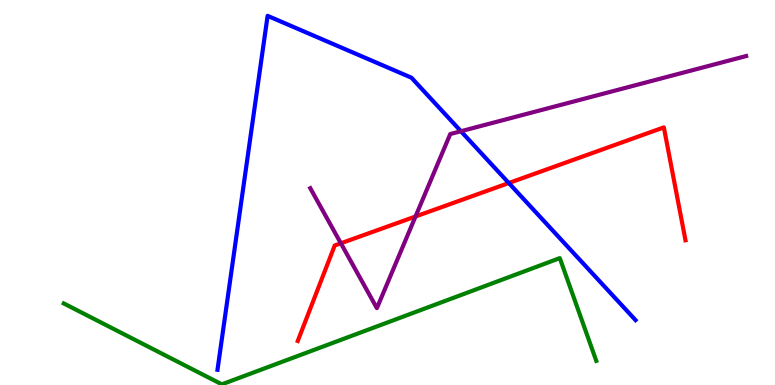[{'lines': ['blue', 'red'], 'intersections': [{'x': 6.57, 'y': 5.25}]}, {'lines': ['green', 'red'], 'intersections': []}, {'lines': ['purple', 'red'], 'intersections': [{'x': 4.4, 'y': 3.68}, {'x': 5.36, 'y': 4.38}]}, {'lines': ['blue', 'green'], 'intersections': []}, {'lines': ['blue', 'purple'], 'intersections': [{'x': 5.95, 'y': 6.59}]}, {'lines': ['green', 'purple'], 'intersections': []}]